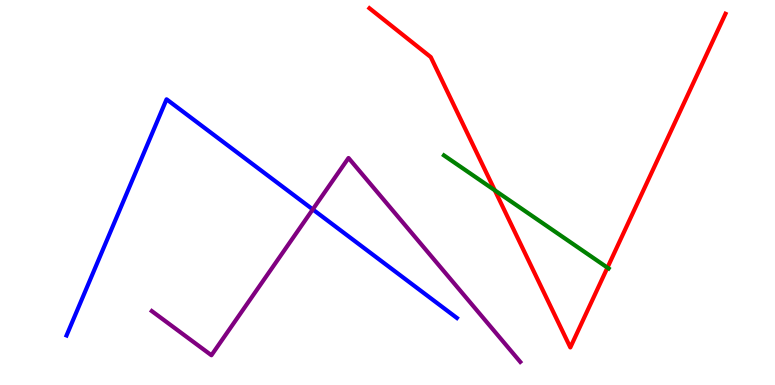[{'lines': ['blue', 'red'], 'intersections': []}, {'lines': ['green', 'red'], 'intersections': [{'x': 6.38, 'y': 5.06}, {'x': 7.84, 'y': 3.05}]}, {'lines': ['purple', 'red'], 'intersections': []}, {'lines': ['blue', 'green'], 'intersections': []}, {'lines': ['blue', 'purple'], 'intersections': [{'x': 4.04, 'y': 4.56}]}, {'lines': ['green', 'purple'], 'intersections': []}]